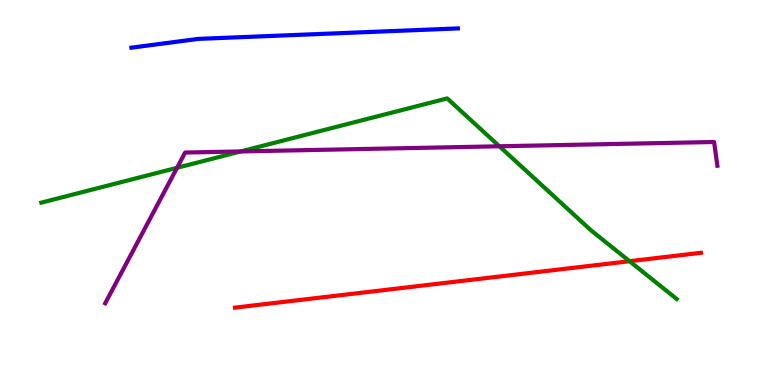[{'lines': ['blue', 'red'], 'intersections': []}, {'lines': ['green', 'red'], 'intersections': [{'x': 8.12, 'y': 3.22}]}, {'lines': ['purple', 'red'], 'intersections': []}, {'lines': ['blue', 'green'], 'intersections': []}, {'lines': ['blue', 'purple'], 'intersections': []}, {'lines': ['green', 'purple'], 'intersections': [{'x': 2.28, 'y': 5.64}, {'x': 3.11, 'y': 6.07}, {'x': 6.44, 'y': 6.2}]}]